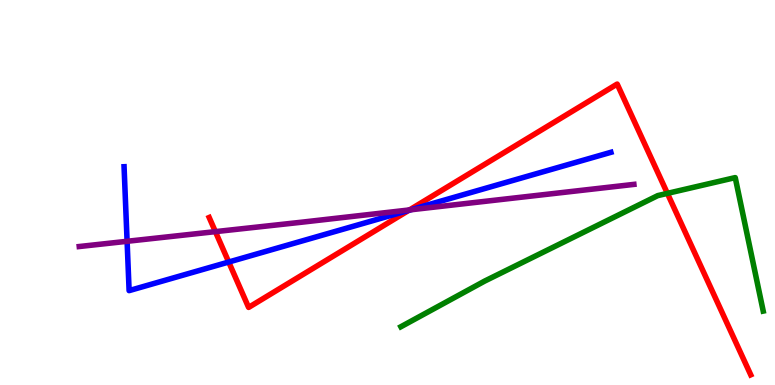[{'lines': ['blue', 'red'], 'intersections': [{'x': 2.95, 'y': 3.19}, {'x': 5.28, 'y': 4.54}]}, {'lines': ['green', 'red'], 'intersections': [{'x': 8.61, 'y': 4.98}]}, {'lines': ['purple', 'red'], 'intersections': [{'x': 2.78, 'y': 3.98}, {'x': 5.28, 'y': 4.55}]}, {'lines': ['blue', 'green'], 'intersections': []}, {'lines': ['blue', 'purple'], 'intersections': [{'x': 1.64, 'y': 3.73}, {'x': 5.3, 'y': 4.55}]}, {'lines': ['green', 'purple'], 'intersections': []}]